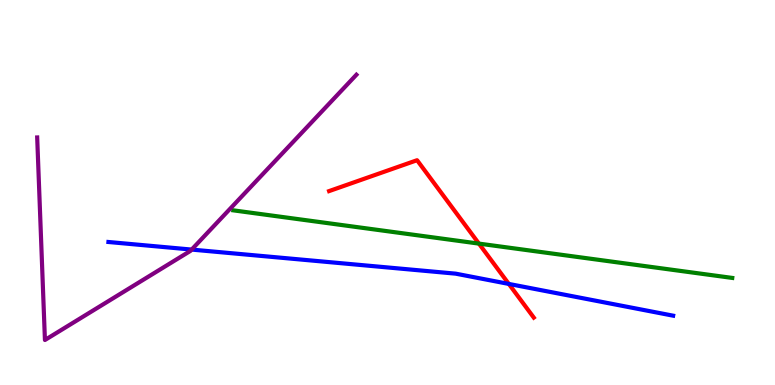[{'lines': ['blue', 'red'], 'intersections': [{'x': 6.57, 'y': 2.63}]}, {'lines': ['green', 'red'], 'intersections': [{'x': 6.18, 'y': 3.67}]}, {'lines': ['purple', 'red'], 'intersections': []}, {'lines': ['blue', 'green'], 'intersections': []}, {'lines': ['blue', 'purple'], 'intersections': [{'x': 2.47, 'y': 3.52}]}, {'lines': ['green', 'purple'], 'intersections': []}]